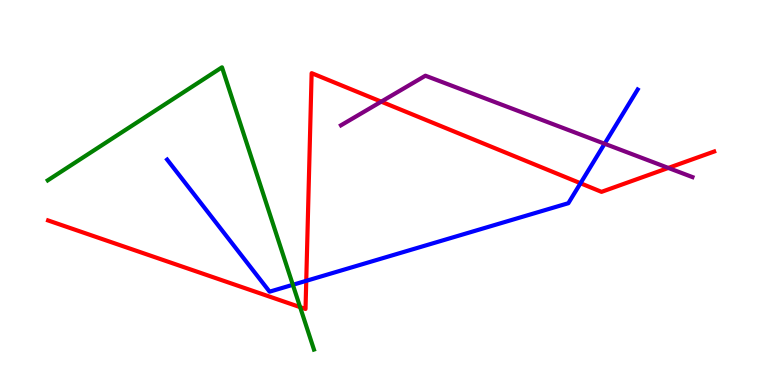[{'lines': ['blue', 'red'], 'intersections': [{'x': 3.95, 'y': 2.71}, {'x': 7.49, 'y': 5.24}]}, {'lines': ['green', 'red'], 'intersections': [{'x': 3.87, 'y': 2.02}]}, {'lines': ['purple', 'red'], 'intersections': [{'x': 4.92, 'y': 7.36}, {'x': 8.62, 'y': 5.64}]}, {'lines': ['blue', 'green'], 'intersections': [{'x': 3.78, 'y': 2.6}]}, {'lines': ['blue', 'purple'], 'intersections': [{'x': 7.8, 'y': 6.27}]}, {'lines': ['green', 'purple'], 'intersections': []}]